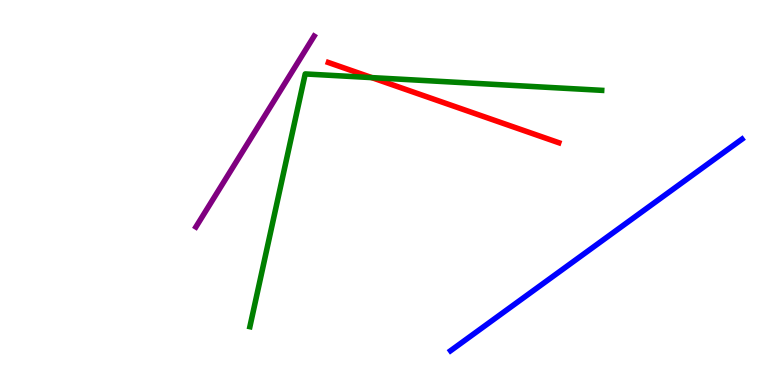[{'lines': ['blue', 'red'], 'intersections': []}, {'lines': ['green', 'red'], 'intersections': [{'x': 4.8, 'y': 7.98}]}, {'lines': ['purple', 'red'], 'intersections': []}, {'lines': ['blue', 'green'], 'intersections': []}, {'lines': ['blue', 'purple'], 'intersections': []}, {'lines': ['green', 'purple'], 'intersections': []}]